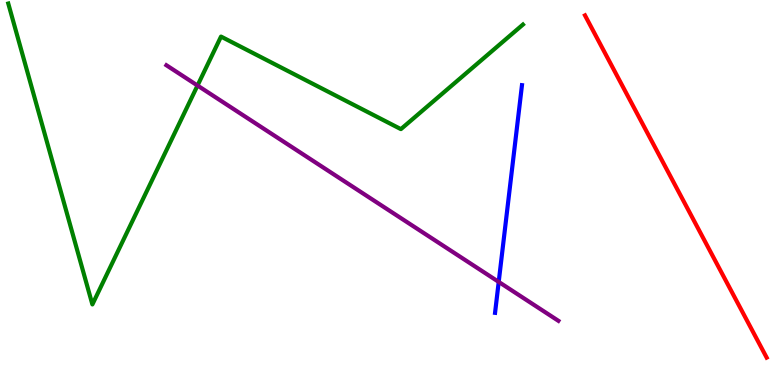[{'lines': ['blue', 'red'], 'intersections': []}, {'lines': ['green', 'red'], 'intersections': []}, {'lines': ['purple', 'red'], 'intersections': []}, {'lines': ['blue', 'green'], 'intersections': []}, {'lines': ['blue', 'purple'], 'intersections': [{'x': 6.43, 'y': 2.68}]}, {'lines': ['green', 'purple'], 'intersections': [{'x': 2.55, 'y': 7.78}]}]